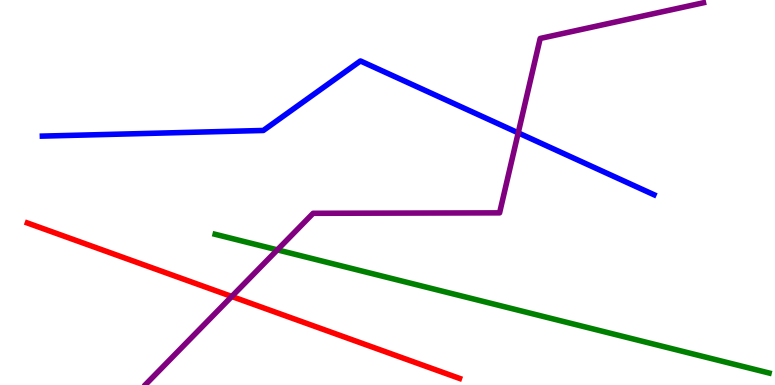[{'lines': ['blue', 'red'], 'intersections': []}, {'lines': ['green', 'red'], 'intersections': []}, {'lines': ['purple', 'red'], 'intersections': [{'x': 2.99, 'y': 2.3}]}, {'lines': ['blue', 'green'], 'intersections': []}, {'lines': ['blue', 'purple'], 'intersections': [{'x': 6.69, 'y': 6.55}]}, {'lines': ['green', 'purple'], 'intersections': [{'x': 3.58, 'y': 3.51}]}]